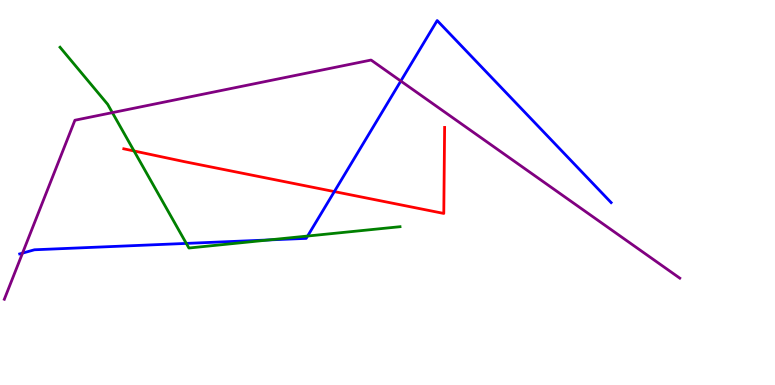[{'lines': ['blue', 'red'], 'intersections': [{'x': 4.31, 'y': 5.02}]}, {'lines': ['green', 'red'], 'intersections': [{'x': 1.73, 'y': 6.08}]}, {'lines': ['purple', 'red'], 'intersections': []}, {'lines': ['blue', 'green'], 'intersections': [{'x': 2.4, 'y': 3.68}, {'x': 3.47, 'y': 3.77}, {'x': 3.97, 'y': 3.87}]}, {'lines': ['blue', 'purple'], 'intersections': [{'x': 0.291, 'y': 3.43}, {'x': 5.17, 'y': 7.89}]}, {'lines': ['green', 'purple'], 'intersections': [{'x': 1.45, 'y': 7.07}]}]